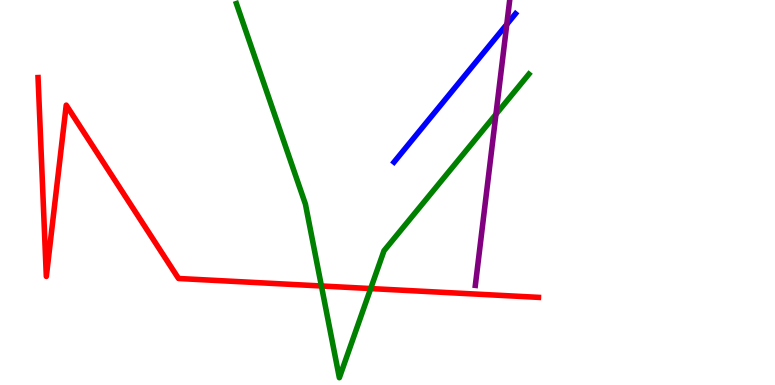[{'lines': ['blue', 'red'], 'intersections': []}, {'lines': ['green', 'red'], 'intersections': [{'x': 4.15, 'y': 2.57}, {'x': 4.78, 'y': 2.5}]}, {'lines': ['purple', 'red'], 'intersections': []}, {'lines': ['blue', 'green'], 'intersections': []}, {'lines': ['blue', 'purple'], 'intersections': [{'x': 6.54, 'y': 9.37}]}, {'lines': ['green', 'purple'], 'intersections': [{'x': 6.4, 'y': 7.03}]}]